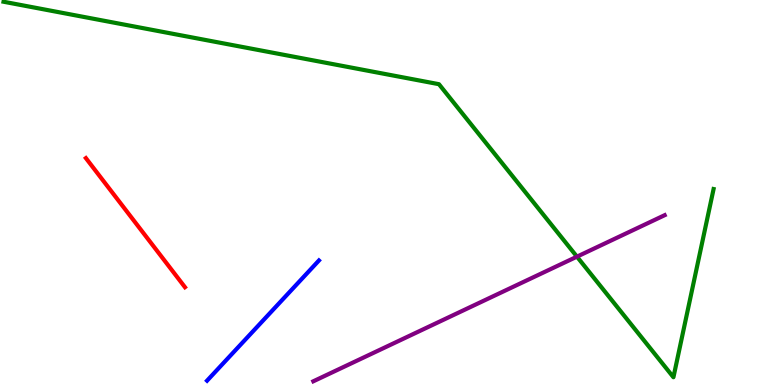[{'lines': ['blue', 'red'], 'intersections': []}, {'lines': ['green', 'red'], 'intersections': []}, {'lines': ['purple', 'red'], 'intersections': []}, {'lines': ['blue', 'green'], 'intersections': []}, {'lines': ['blue', 'purple'], 'intersections': []}, {'lines': ['green', 'purple'], 'intersections': [{'x': 7.44, 'y': 3.33}]}]